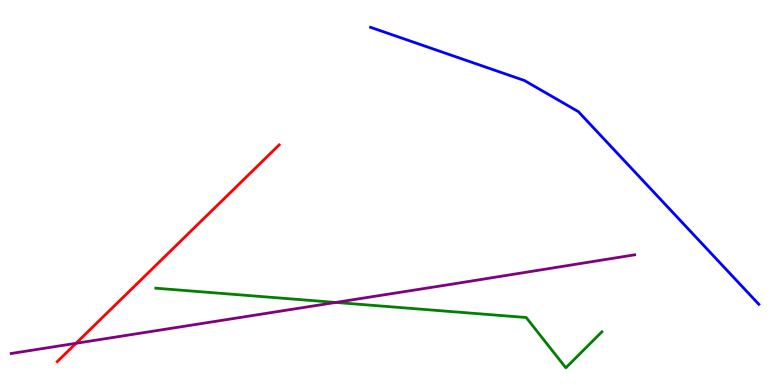[{'lines': ['blue', 'red'], 'intersections': []}, {'lines': ['green', 'red'], 'intersections': []}, {'lines': ['purple', 'red'], 'intersections': [{'x': 0.981, 'y': 1.08}]}, {'lines': ['blue', 'green'], 'intersections': []}, {'lines': ['blue', 'purple'], 'intersections': []}, {'lines': ['green', 'purple'], 'intersections': [{'x': 4.33, 'y': 2.14}]}]